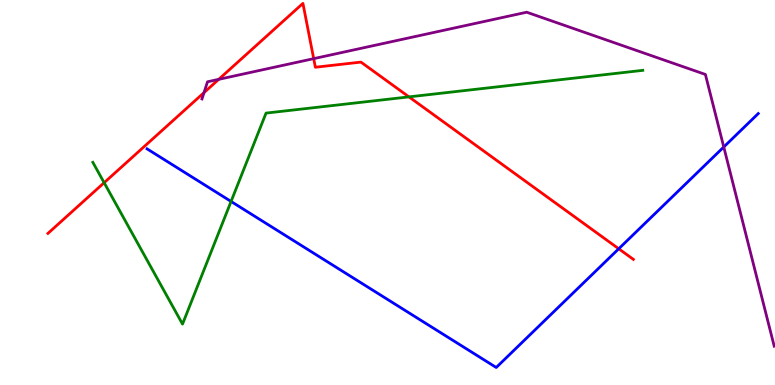[{'lines': ['blue', 'red'], 'intersections': [{'x': 7.98, 'y': 3.54}]}, {'lines': ['green', 'red'], 'intersections': [{'x': 1.34, 'y': 5.25}, {'x': 5.28, 'y': 7.48}]}, {'lines': ['purple', 'red'], 'intersections': [{'x': 2.63, 'y': 7.59}, {'x': 2.82, 'y': 7.94}, {'x': 4.05, 'y': 8.48}]}, {'lines': ['blue', 'green'], 'intersections': [{'x': 2.98, 'y': 4.77}]}, {'lines': ['blue', 'purple'], 'intersections': [{'x': 9.34, 'y': 6.18}]}, {'lines': ['green', 'purple'], 'intersections': []}]